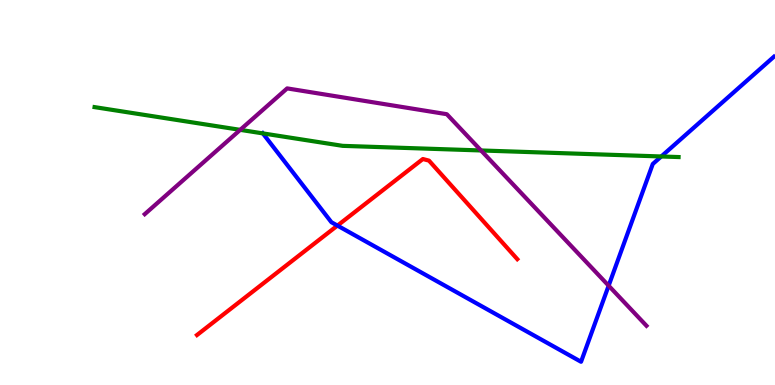[{'lines': ['blue', 'red'], 'intersections': [{'x': 4.35, 'y': 4.14}]}, {'lines': ['green', 'red'], 'intersections': []}, {'lines': ['purple', 'red'], 'intersections': []}, {'lines': ['blue', 'green'], 'intersections': [{'x': 3.39, 'y': 6.54}, {'x': 8.53, 'y': 5.94}]}, {'lines': ['blue', 'purple'], 'intersections': [{'x': 7.85, 'y': 2.58}]}, {'lines': ['green', 'purple'], 'intersections': [{'x': 3.1, 'y': 6.63}, {'x': 6.21, 'y': 6.09}]}]